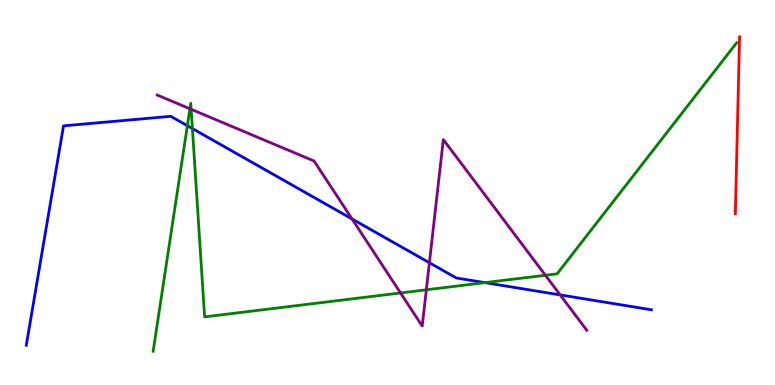[{'lines': ['blue', 'red'], 'intersections': []}, {'lines': ['green', 'red'], 'intersections': []}, {'lines': ['purple', 'red'], 'intersections': []}, {'lines': ['blue', 'green'], 'intersections': [{'x': 2.42, 'y': 6.73}, {'x': 2.48, 'y': 6.66}, {'x': 6.26, 'y': 2.66}]}, {'lines': ['blue', 'purple'], 'intersections': [{'x': 4.54, 'y': 4.31}, {'x': 5.54, 'y': 3.18}, {'x': 7.23, 'y': 2.34}]}, {'lines': ['green', 'purple'], 'intersections': [{'x': 2.45, 'y': 7.17}, {'x': 2.47, 'y': 7.16}, {'x': 5.17, 'y': 2.39}, {'x': 5.5, 'y': 2.47}, {'x': 7.04, 'y': 2.85}]}]